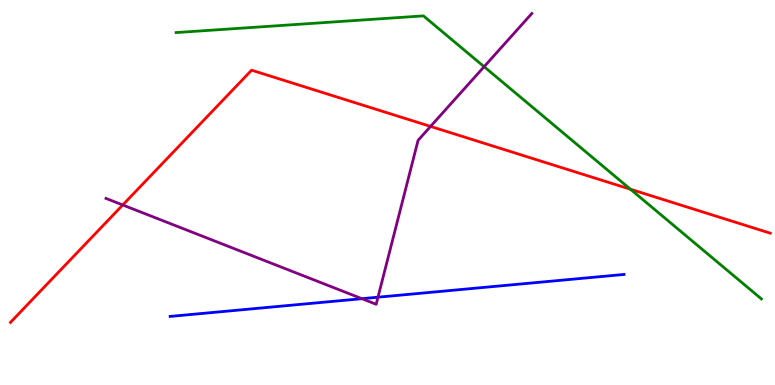[{'lines': ['blue', 'red'], 'intersections': []}, {'lines': ['green', 'red'], 'intersections': [{'x': 8.13, 'y': 5.08}]}, {'lines': ['purple', 'red'], 'intersections': [{'x': 1.58, 'y': 4.68}, {'x': 5.56, 'y': 6.72}]}, {'lines': ['blue', 'green'], 'intersections': []}, {'lines': ['blue', 'purple'], 'intersections': [{'x': 4.67, 'y': 2.24}, {'x': 4.88, 'y': 2.28}]}, {'lines': ['green', 'purple'], 'intersections': [{'x': 6.25, 'y': 8.27}]}]